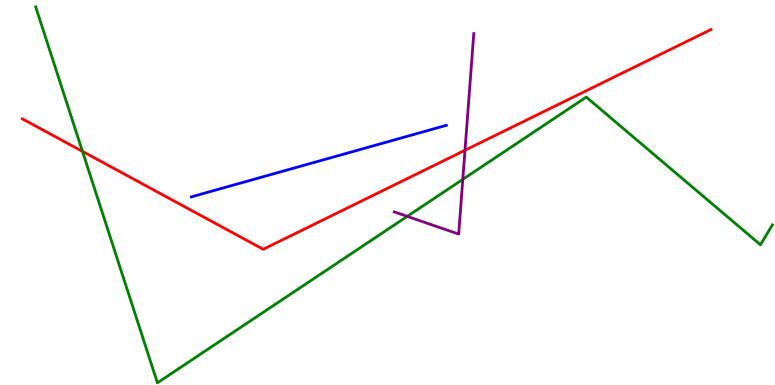[{'lines': ['blue', 'red'], 'intersections': []}, {'lines': ['green', 'red'], 'intersections': [{'x': 1.06, 'y': 6.07}]}, {'lines': ['purple', 'red'], 'intersections': [{'x': 6.0, 'y': 6.1}]}, {'lines': ['blue', 'green'], 'intersections': []}, {'lines': ['blue', 'purple'], 'intersections': []}, {'lines': ['green', 'purple'], 'intersections': [{'x': 5.26, 'y': 4.38}, {'x': 5.97, 'y': 5.34}]}]